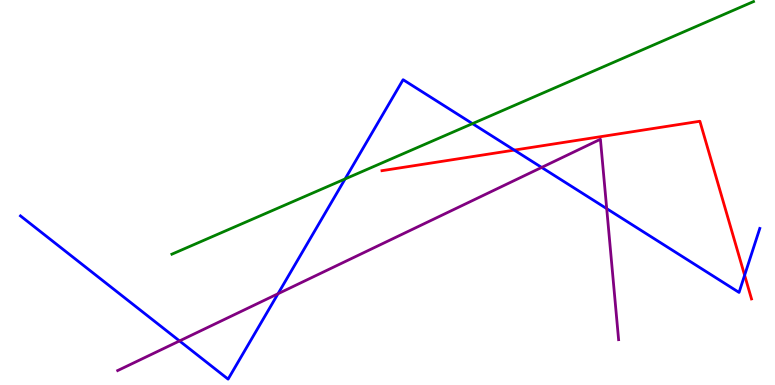[{'lines': ['blue', 'red'], 'intersections': [{'x': 6.64, 'y': 6.1}, {'x': 9.61, 'y': 2.85}]}, {'lines': ['green', 'red'], 'intersections': []}, {'lines': ['purple', 'red'], 'intersections': []}, {'lines': ['blue', 'green'], 'intersections': [{'x': 4.45, 'y': 5.35}, {'x': 6.1, 'y': 6.79}]}, {'lines': ['blue', 'purple'], 'intersections': [{'x': 2.32, 'y': 1.14}, {'x': 3.59, 'y': 2.37}, {'x': 6.99, 'y': 5.65}, {'x': 7.83, 'y': 4.58}]}, {'lines': ['green', 'purple'], 'intersections': []}]